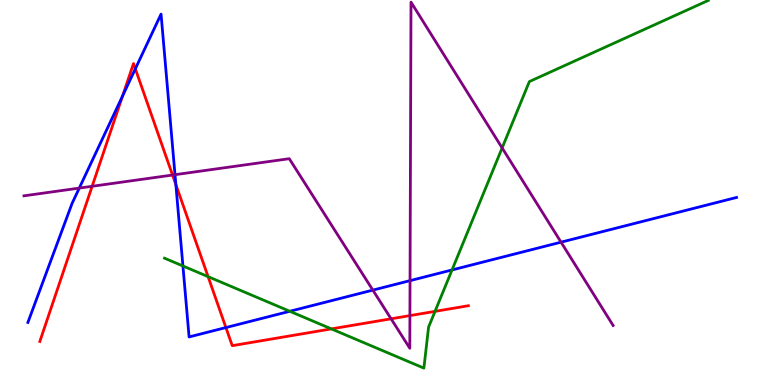[{'lines': ['blue', 'red'], 'intersections': [{'x': 1.58, 'y': 7.51}, {'x': 1.75, 'y': 8.21}, {'x': 2.27, 'y': 5.21}, {'x': 2.91, 'y': 1.49}]}, {'lines': ['green', 'red'], 'intersections': [{'x': 2.69, 'y': 2.81}, {'x': 4.28, 'y': 1.46}, {'x': 5.61, 'y': 1.91}]}, {'lines': ['purple', 'red'], 'intersections': [{'x': 1.19, 'y': 5.16}, {'x': 2.23, 'y': 5.45}, {'x': 5.05, 'y': 1.72}, {'x': 5.29, 'y': 1.8}]}, {'lines': ['blue', 'green'], 'intersections': [{'x': 2.36, 'y': 3.09}, {'x': 3.74, 'y': 1.91}, {'x': 5.83, 'y': 2.99}]}, {'lines': ['blue', 'purple'], 'intersections': [{'x': 1.02, 'y': 5.11}, {'x': 2.26, 'y': 5.46}, {'x': 4.81, 'y': 2.46}, {'x': 5.29, 'y': 2.71}, {'x': 7.24, 'y': 3.71}]}, {'lines': ['green', 'purple'], 'intersections': [{'x': 6.48, 'y': 6.16}]}]